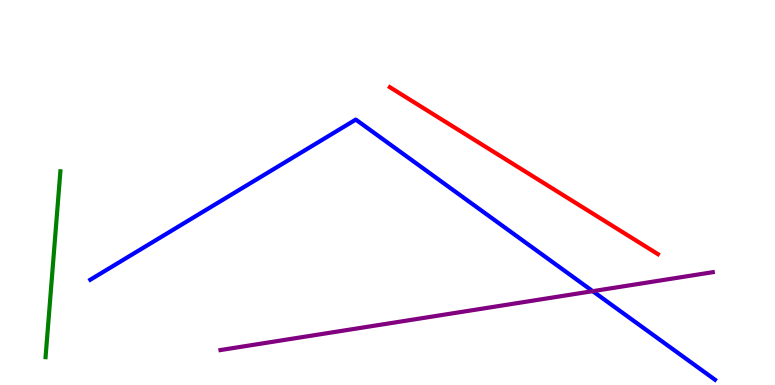[{'lines': ['blue', 'red'], 'intersections': []}, {'lines': ['green', 'red'], 'intersections': []}, {'lines': ['purple', 'red'], 'intersections': []}, {'lines': ['blue', 'green'], 'intersections': []}, {'lines': ['blue', 'purple'], 'intersections': [{'x': 7.65, 'y': 2.44}]}, {'lines': ['green', 'purple'], 'intersections': []}]